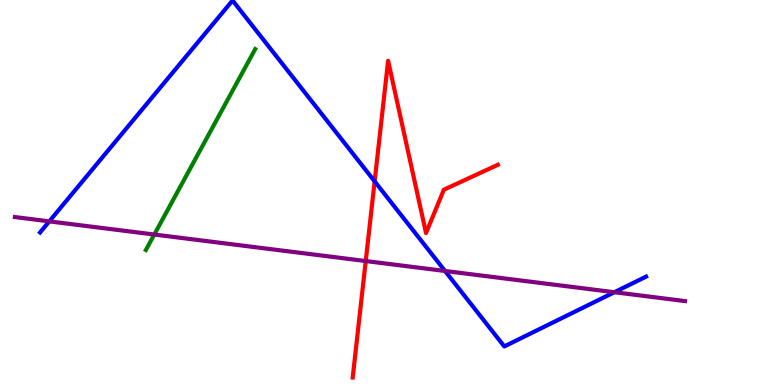[{'lines': ['blue', 'red'], 'intersections': [{'x': 4.83, 'y': 5.29}]}, {'lines': ['green', 'red'], 'intersections': []}, {'lines': ['purple', 'red'], 'intersections': [{'x': 4.72, 'y': 3.22}]}, {'lines': ['blue', 'green'], 'intersections': []}, {'lines': ['blue', 'purple'], 'intersections': [{'x': 0.636, 'y': 4.25}, {'x': 5.74, 'y': 2.96}, {'x': 7.93, 'y': 2.41}]}, {'lines': ['green', 'purple'], 'intersections': [{'x': 1.99, 'y': 3.91}]}]